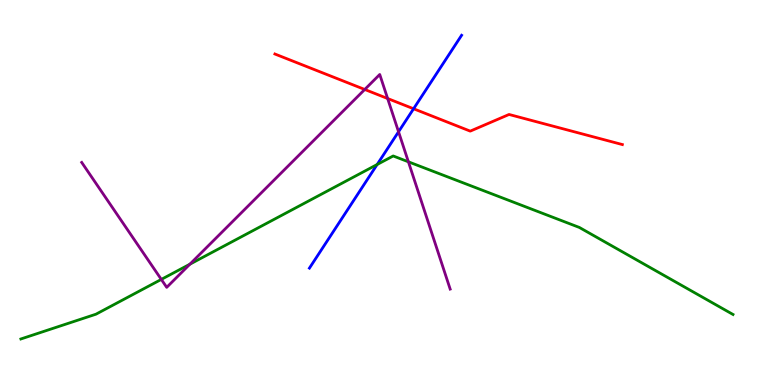[{'lines': ['blue', 'red'], 'intersections': [{'x': 5.34, 'y': 7.18}]}, {'lines': ['green', 'red'], 'intersections': []}, {'lines': ['purple', 'red'], 'intersections': [{'x': 4.71, 'y': 7.68}, {'x': 5.0, 'y': 7.44}]}, {'lines': ['blue', 'green'], 'intersections': [{'x': 4.87, 'y': 5.73}]}, {'lines': ['blue', 'purple'], 'intersections': [{'x': 5.14, 'y': 6.58}]}, {'lines': ['green', 'purple'], 'intersections': [{'x': 2.08, 'y': 2.74}, {'x': 2.45, 'y': 3.14}, {'x': 5.27, 'y': 5.8}]}]